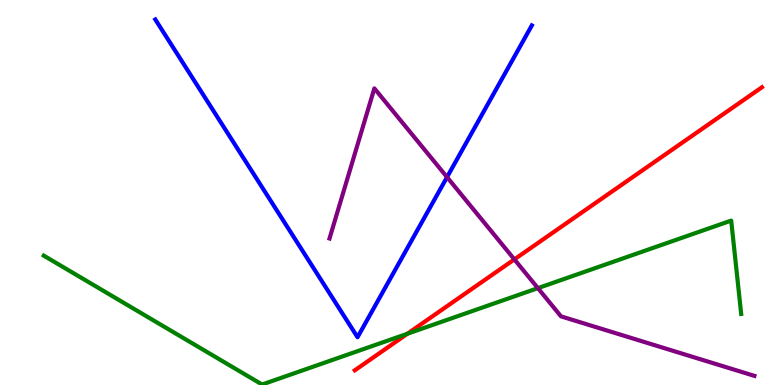[{'lines': ['blue', 'red'], 'intersections': []}, {'lines': ['green', 'red'], 'intersections': [{'x': 5.26, 'y': 1.33}]}, {'lines': ['purple', 'red'], 'intersections': [{'x': 6.64, 'y': 3.26}]}, {'lines': ['blue', 'green'], 'intersections': []}, {'lines': ['blue', 'purple'], 'intersections': [{'x': 5.77, 'y': 5.4}]}, {'lines': ['green', 'purple'], 'intersections': [{'x': 6.94, 'y': 2.52}]}]